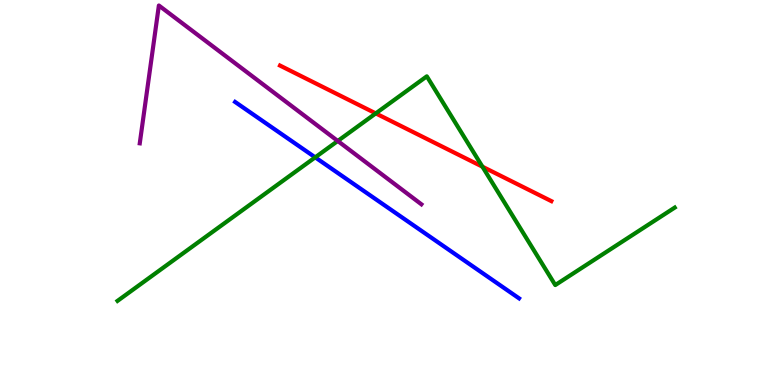[{'lines': ['blue', 'red'], 'intersections': []}, {'lines': ['green', 'red'], 'intersections': [{'x': 4.85, 'y': 7.05}, {'x': 6.22, 'y': 5.67}]}, {'lines': ['purple', 'red'], 'intersections': []}, {'lines': ['blue', 'green'], 'intersections': [{'x': 4.07, 'y': 5.91}]}, {'lines': ['blue', 'purple'], 'intersections': []}, {'lines': ['green', 'purple'], 'intersections': [{'x': 4.36, 'y': 6.34}]}]